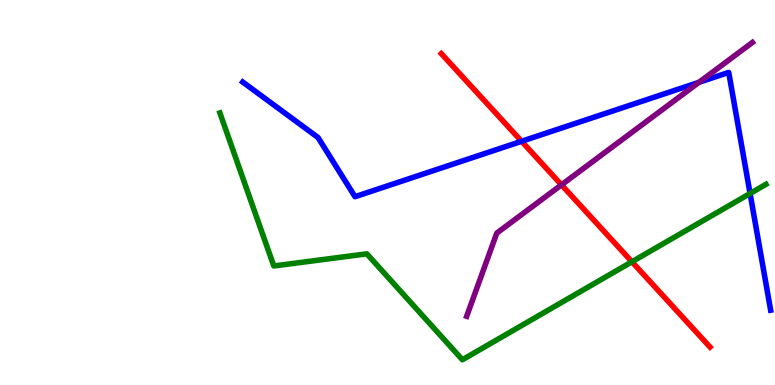[{'lines': ['blue', 'red'], 'intersections': [{'x': 6.73, 'y': 6.33}]}, {'lines': ['green', 'red'], 'intersections': [{'x': 8.15, 'y': 3.2}]}, {'lines': ['purple', 'red'], 'intersections': [{'x': 7.24, 'y': 5.2}]}, {'lines': ['blue', 'green'], 'intersections': [{'x': 9.68, 'y': 4.97}]}, {'lines': ['blue', 'purple'], 'intersections': [{'x': 9.02, 'y': 7.86}]}, {'lines': ['green', 'purple'], 'intersections': []}]